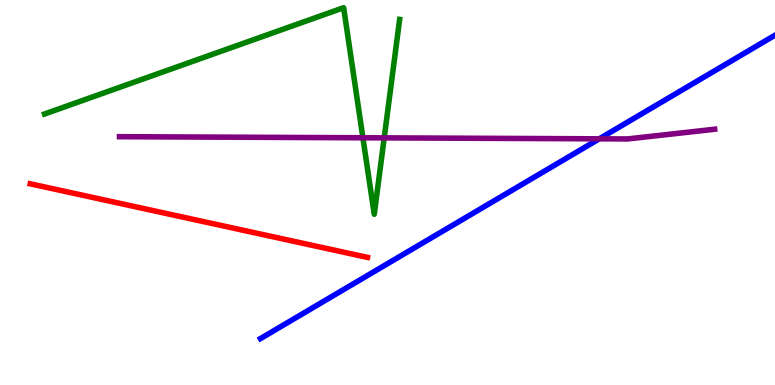[{'lines': ['blue', 'red'], 'intersections': []}, {'lines': ['green', 'red'], 'intersections': []}, {'lines': ['purple', 'red'], 'intersections': []}, {'lines': ['blue', 'green'], 'intersections': []}, {'lines': ['blue', 'purple'], 'intersections': [{'x': 7.73, 'y': 6.39}]}, {'lines': ['green', 'purple'], 'intersections': [{'x': 4.68, 'y': 6.42}, {'x': 4.96, 'y': 6.42}]}]